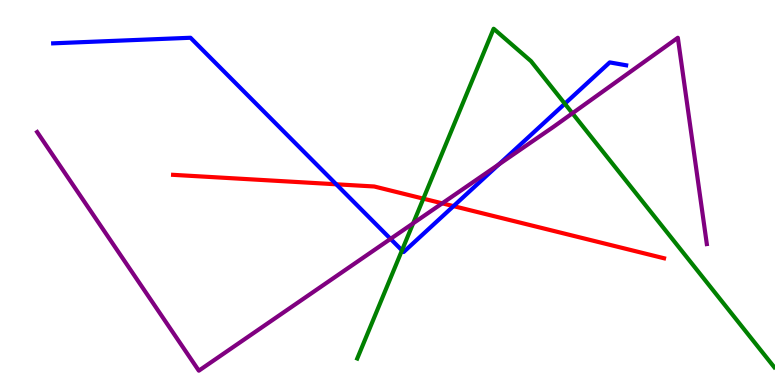[{'lines': ['blue', 'red'], 'intersections': [{'x': 4.34, 'y': 5.21}, {'x': 5.85, 'y': 4.65}]}, {'lines': ['green', 'red'], 'intersections': [{'x': 5.46, 'y': 4.84}]}, {'lines': ['purple', 'red'], 'intersections': [{'x': 5.71, 'y': 4.72}]}, {'lines': ['blue', 'green'], 'intersections': [{'x': 5.19, 'y': 3.5}, {'x': 7.29, 'y': 7.31}]}, {'lines': ['blue', 'purple'], 'intersections': [{'x': 5.04, 'y': 3.8}, {'x': 6.44, 'y': 5.73}]}, {'lines': ['green', 'purple'], 'intersections': [{'x': 5.33, 'y': 4.2}, {'x': 7.39, 'y': 7.06}]}]